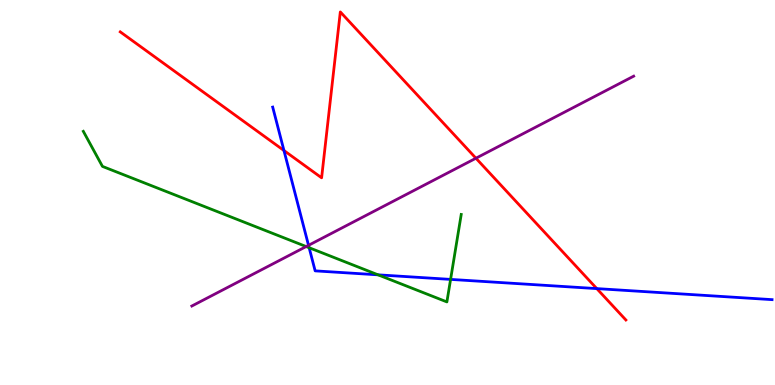[{'lines': ['blue', 'red'], 'intersections': [{'x': 3.66, 'y': 6.09}, {'x': 7.7, 'y': 2.5}]}, {'lines': ['green', 'red'], 'intersections': []}, {'lines': ['purple', 'red'], 'intersections': [{'x': 6.14, 'y': 5.89}]}, {'lines': ['blue', 'green'], 'intersections': [{'x': 3.99, 'y': 3.57}, {'x': 4.88, 'y': 2.86}, {'x': 5.81, 'y': 2.74}]}, {'lines': ['blue', 'purple'], 'intersections': [{'x': 3.98, 'y': 3.63}]}, {'lines': ['green', 'purple'], 'intersections': [{'x': 3.95, 'y': 3.6}]}]